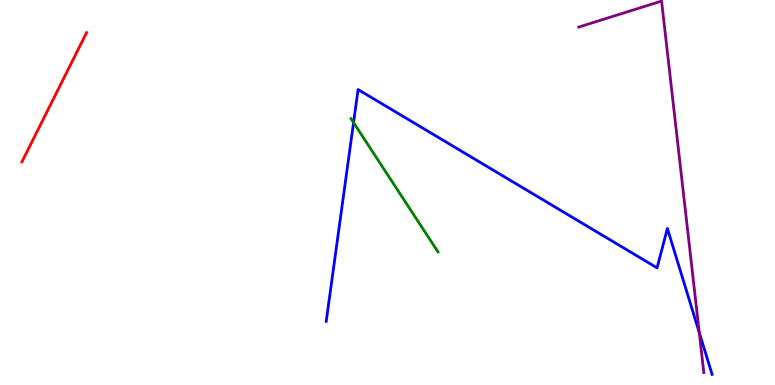[{'lines': ['blue', 'red'], 'intersections': []}, {'lines': ['green', 'red'], 'intersections': []}, {'lines': ['purple', 'red'], 'intersections': []}, {'lines': ['blue', 'green'], 'intersections': [{'x': 4.56, 'y': 6.82}]}, {'lines': ['blue', 'purple'], 'intersections': [{'x': 9.02, 'y': 1.36}]}, {'lines': ['green', 'purple'], 'intersections': []}]